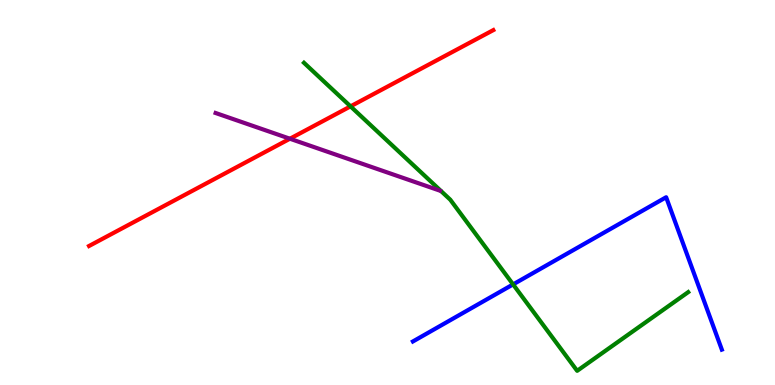[{'lines': ['blue', 'red'], 'intersections': []}, {'lines': ['green', 'red'], 'intersections': [{'x': 4.52, 'y': 7.24}]}, {'lines': ['purple', 'red'], 'intersections': [{'x': 3.74, 'y': 6.4}]}, {'lines': ['blue', 'green'], 'intersections': [{'x': 6.62, 'y': 2.61}]}, {'lines': ['blue', 'purple'], 'intersections': []}, {'lines': ['green', 'purple'], 'intersections': []}]